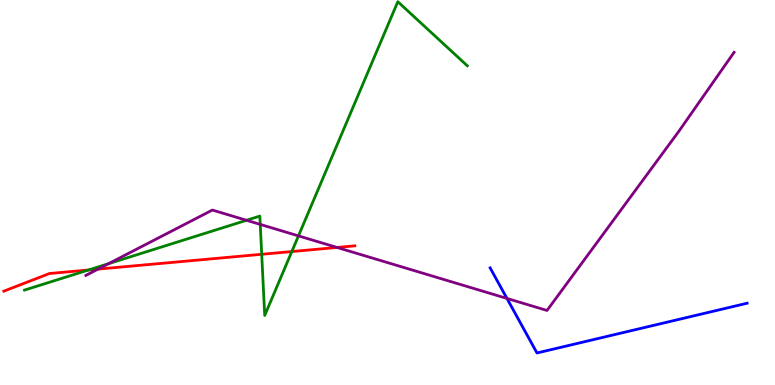[{'lines': ['blue', 'red'], 'intersections': []}, {'lines': ['green', 'red'], 'intersections': [{'x': 1.14, 'y': 2.99}, {'x': 3.38, 'y': 3.4}, {'x': 3.77, 'y': 3.47}]}, {'lines': ['purple', 'red'], 'intersections': [{'x': 1.26, 'y': 3.01}, {'x': 4.35, 'y': 3.57}]}, {'lines': ['blue', 'green'], 'intersections': []}, {'lines': ['blue', 'purple'], 'intersections': [{'x': 6.54, 'y': 2.25}]}, {'lines': ['green', 'purple'], 'intersections': [{'x': 1.4, 'y': 3.15}, {'x': 3.18, 'y': 4.28}, {'x': 3.36, 'y': 4.17}, {'x': 3.85, 'y': 3.87}]}]